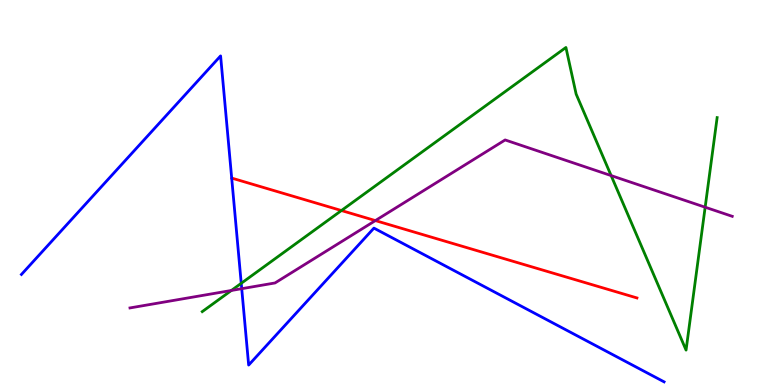[{'lines': ['blue', 'red'], 'intersections': []}, {'lines': ['green', 'red'], 'intersections': [{'x': 4.41, 'y': 4.53}]}, {'lines': ['purple', 'red'], 'intersections': [{'x': 4.84, 'y': 4.27}]}, {'lines': ['blue', 'green'], 'intersections': [{'x': 3.11, 'y': 2.64}]}, {'lines': ['blue', 'purple'], 'intersections': [{'x': 3.12, 'y': 2.5}]}, {'lines': ['green', 'purple'], 'intersections': [{'x': 2.99, 'y': 2.46}, {'x': 7.89, 'y': 5.44}, {'x': 9.1, 'y': 4.62}]}]